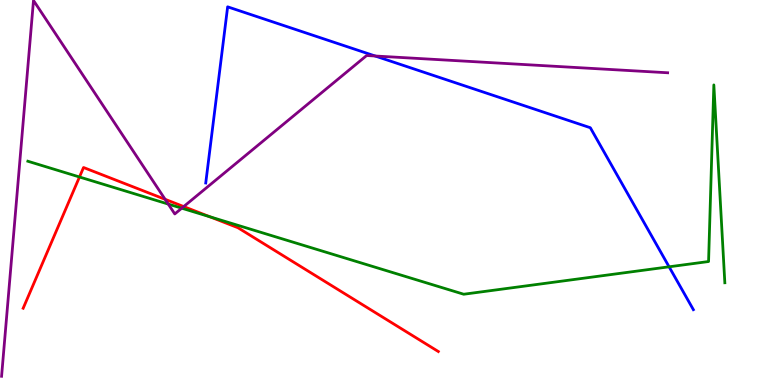[{'lines': ['blue', 'red'], 'intersections': []}, {'lines': ['green', 'red'], 'intersections': [{'x': 1.03, 'y': 5.4}, {'x': 2.71, 'y': 4.37}]}, {'lines': ['purple', 'red'], 'intersections': [{'x': 2.13, 'y': 4.82}, {'x': 2.37, 'y': 4.63}]}, {'lines': ['blue', 'green'], 'intersections': [{'x': 8.63, 'y': 3.07}]}, {'lines': ['blue', 'purple'], 'intersections': [{'x': 4.84, 'y': 8.55}]}, {'lines': ['green', 'purple'], 'intersections': [{'x': 2.17, 'y': 4.7}, {'x': 2.35, 'y': 4.59}]}]